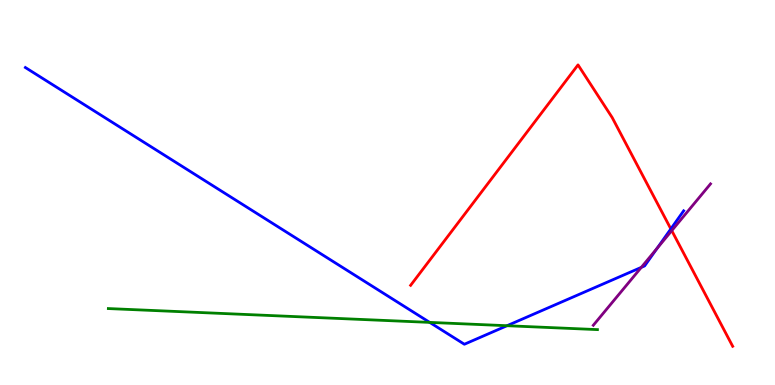[{'lines': ['blue', 'red'], 'intersections': [{'x': 8.66, 'y': 4.05}]}, {'lines': ['green', 'red'], 'intersections': []}, {'lines': ['purple', 'red'], 'intersections': [{'x': 8.67, 'y': 4.01}]}, {'lines': ['blue', 'green'], 'intersections': [{'x': 5.54, 'y': 1.63}, {'x': 6.54, 'y': 1.54}]}, {'lines': ['blue', 'purple'], 'intersections': [{'x': 8.27, 'y': 3.06}, {'x': 8.48, 'y': 3.55}]}, {'lines': ['green', 'purple'], 'intersections': []}]